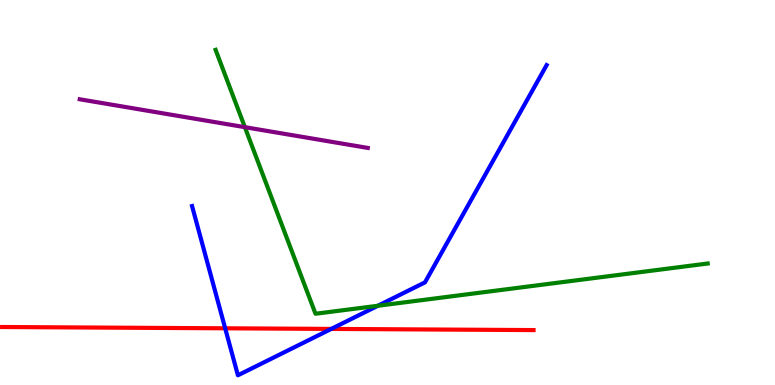[{'lines': ['blue', 'red'], 'intersections': [{'x': 2.91, 'y': 1.47}, {'x': 4.27, 'y': 1.46}]}, {'lines': ['green', 'red'], 'intersections': []}, {'lines': ['purple', 'red'], 'intersections': []}, {'lines': ['blue', 'green'], 'intersections': [{'x': 4.88, 'y': 2.06}]}, {'lines': ['blue', 'purple'], 'intersections': []}, {'lines': ['green', 'purple'], 'intersections': [{'x': 3.16, 'y': 6.7}]}]